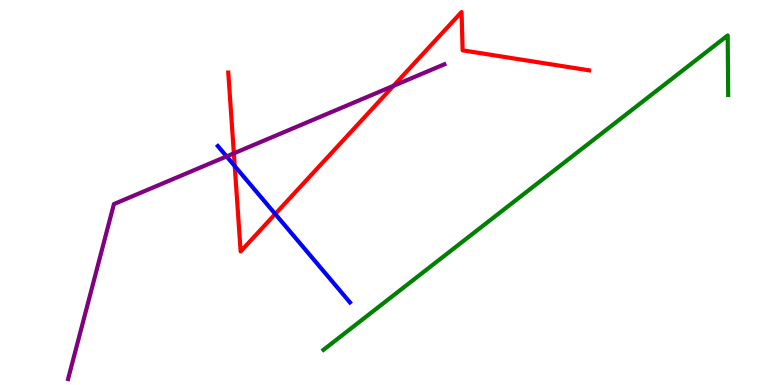[{'lines': ['blue', 'red'], 'intersections': [{'x': 3.03, 'y': 5.69}, {'x': 3.55, 'y': 4.44}]}, {'lines': ['green', 'red'], 'intersections': []}, {'lines': ['purple', 'red'], 'intersections': [{'x': 3.02, 'y': 6.02}, {'x': 5.08, 'y': 7.77}]}, {'lines': ['blue', 'green'], 'intersections': []}, {'lines': ['blue', 'purple'], 'intersections': [{'x': 2.92, 'y': 5.94}]}, {'lines': ['green', 'purple'], 'intersections': []}]